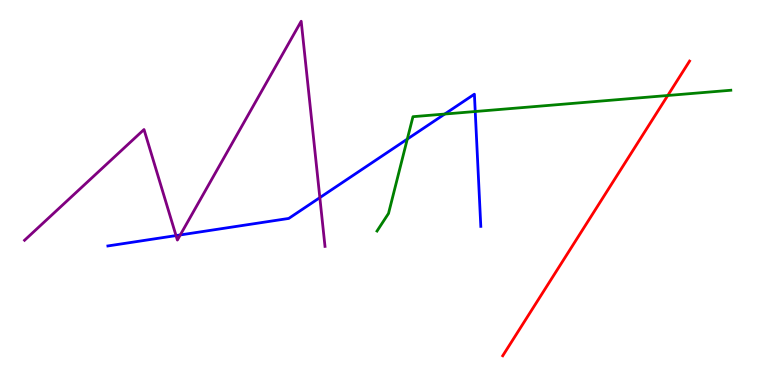[{'lines': ['blue', 'red'], 'intersections': []}, {'lines': ['green', 'red'], 'intersections': [{'x': 8.62, 'y': 7.52}]}, {'lines': ['purple', 'red'], 'intersections': []}, {'lines': ['blue', 'green'], 'intersections': [{'x': 5.26, 'y': 6.39}, {'x': 5.74, 'y': 7.04}, {'x': 6.13, 'y': 7.1}]}, {'lines': ['blue', 'purple'], 'intersections': [{'x': 2.27, 'y': 3.88}, {'x': 2.33, 'y': 3.9}, {'x': 4.13, 'y': 4.87}]}, {'lines': ['green', 'purple'], 'intersections': []}]